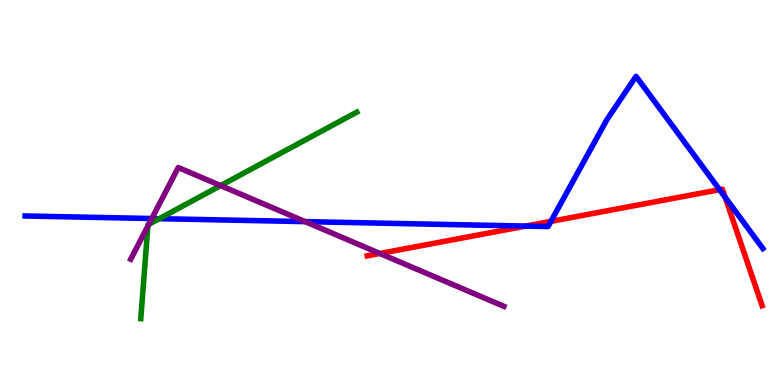[{'lines': ['blue', 'red'], 'intersections': [{'x': 6.78, 'y': 4.13}, {'x': 7.11, 'y': 4.25}, {'x': 9.28, 'y': 5.07}, {'x': 9.36, 'y': 4.87}]}, {'lines': ['green', 'red'], 'intersections': []}, {'lines': ['purple', 'red'], 'intersections': [{'x': 4.9, 'y': 3.42}]}, {'lines': ['blue', 'green'], 'intersections': [{'x': 2.06, 'y': 4.32}]}, {'lines': ['blue', 'purple'], 'intersections': [{'x': 1.96, 'y': 4.32}, {'x': 3.94, 'y': 4.24}]}, {'lines': ['green', 'purple'], 'intersections': [{'x': 1.91, 'y': 4.13}, {'x': 1.92, 'y': 4.17}, {'x': 2.85, 'y': 5.18}]}]